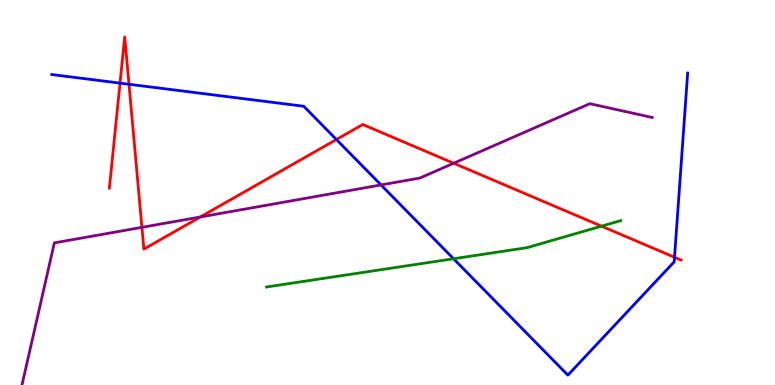[{'lines': ['blue', 'red'], 'intersections': [{'x': 1.55, 'y': 7.84}, {'x': 1.66, 'y': 7.81}, {'x': 4.34, 'y': 6.38}, {'x': 8.7, 'y': 3.32}]}, {'lines': ['green', 'red'], 'intersections': [{'x': 7.76, 'y': 4.13}]}, {'lines': ['purple', 'red'], 'intersections': [{'x': 1.83, 'y': 4.09}, {'x': 2.58, 'y': 4.36}, {'x': 5.85, 'y': 5.76}]}, {'lines': ['blue', 'green'], 'intersections': [{'x': 5.85, 'y': 3.28}]}, {'lines': ['blue', 'purple'], 'intersections': [{'x': 4.92, 'y': 5.2}]}, {'lines': ['green', 'purple'], 'intersections': []}]